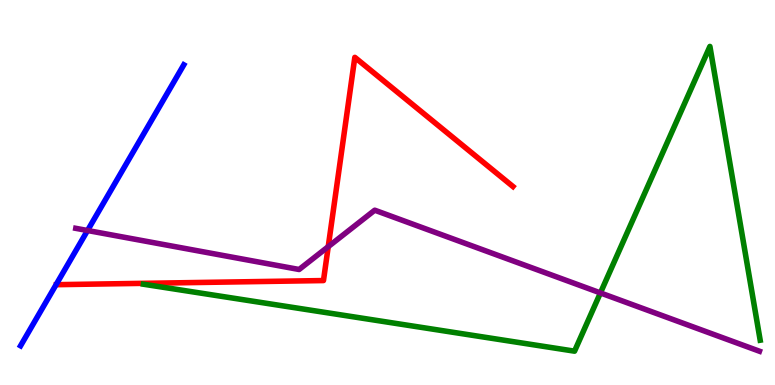[{'lines': ['blue', 'red'], 'intersections': []}, {'lines': ['green', 'red'], 'intersections': []}, {'lines': ['purple', 'red'], 'intersections': [{'x': 4.24, 'y': 3.59}]}, {'lines': ['blue', 'green'], 'intersections': []}, {'lines': ['blue', 'purple'], 'intersections': [{'x': 1.13, 'y': 4.01}]}, {'lines': ['green', 'purple'], 'intersections': [{'x': 7.75, 'y': 2.39}]}]